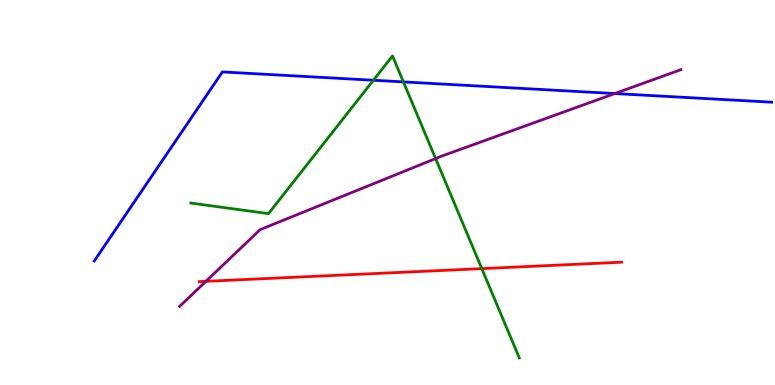[{'lines': ['blue', 'red'], 'intersections': []}, {'lines': ['green', 'red'], 'intersections': [{'x': 6.22, 'y': 3.02}]}, {'lines': ['purple', 'red'], 'intersections': [{'x': 2.66, 'y': 2.69}]}, {'lines': ['blue', 'green'], 'intersections': [{'x': 4.82, 'y': 7.92}, {'x': 5.21, 'y': 7.87}]}, {'lines': ['blue', 'purple'], 'intersections': [{'x': 7.93, 'y': 7.57}]}, {'lines': ['green', 'purple'], 'intersections': [{'x': 5.62, 'y': 5.88}]}]